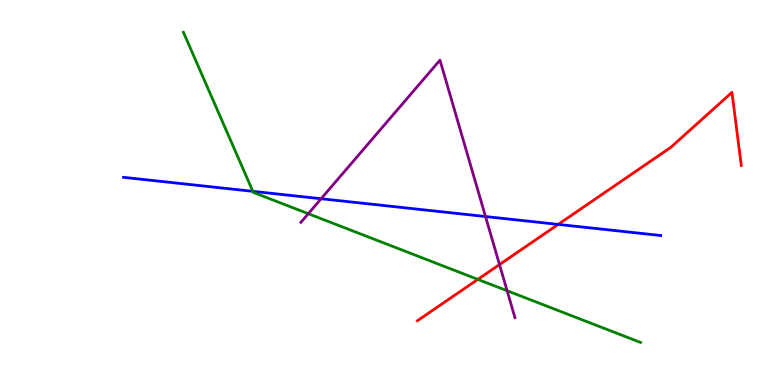[{'lines': ['blue', 'red'], 'intersections': [{'x': 7.2, 'y': 4.17}]}, {'lines': ['green', 'red'], 'intersections': [{'x': 6.17, 'y': 2.74}]}, {'lines': ['purple', 'red'], 'intersections': [{'x': 6.45, 'y': 3.13}]}, {'lines': ['blue', 'green'], 'intersections': [{'x': 3.26, 'y': 5.03}]}, {'lines': ['blue', 'purple'], 'intersections': [{'x': 4.14, 'y': 4.84}, {'x': 6.26, 'y': 4.38}]}, {'lines': ['green', 'purple'], 'intersections': [{'x': 3.98, 'y': 4.45}, {'x': 6.54, 'y': 2.45}]}]